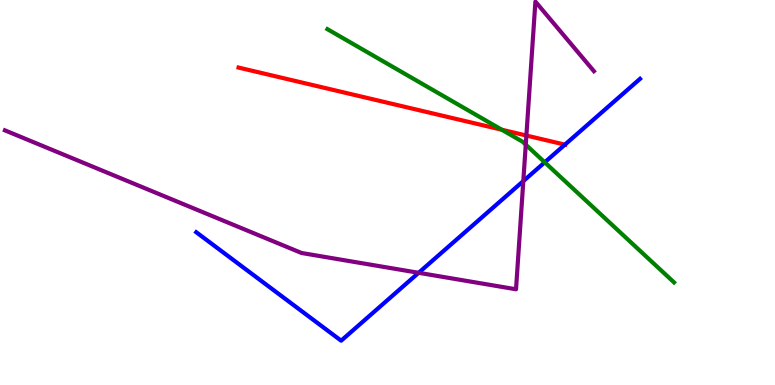[{'lines': ['blue', 'red'], 'intersections': [{'x': 7.29, 'y': 6.24}]}, {'lines': ['green', 'red'], 'intersections': [{'x': 6.47, 'y': 6.63}]}, {'lines': ['purple', 'red'], 'intersections': [{'x': 6.79, 'y': 6.48}]}, {'lines': ['blue', 'green'], 'intersections': [{'x': 7.03, 'y': 5.78}]}, {'lines': ['blue', 'purple'], 'intersections': [{'x': 5.4, 'y': 2.91}, {'x': 6.75, 'y': 5.3}]}, {'lines': ['green', 'purple'], 'intersections': [{'x': 6.78, 'y': 6.24}]}]